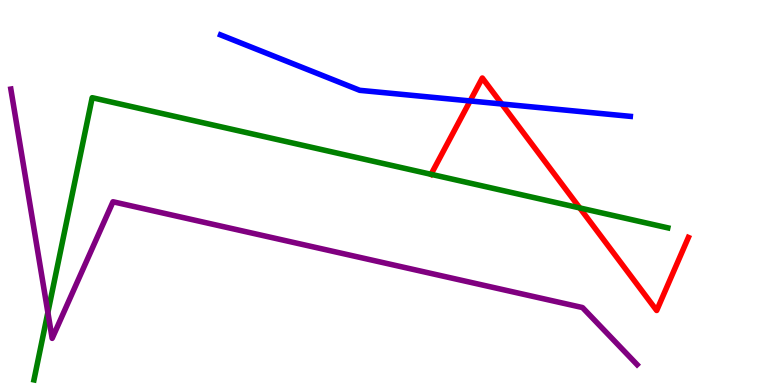[{'lines': ['blue', 'red'], 'intersections': [{'x': 6.07, 'y': 7.38}, {'x': 6.47, 'y': 7.3}]}, {'lines': ['green', 'red'], 'intersections': [{'x': 5.56, 'y': 5.47}, {'x': 7.48, 'y': 4.6}]}, {'lines': ['purple', 'red'], 'intersections': []}, {'lines': ['blue', 'green'], 'intersections': []}, {'lines': ['blue', 'purple'], 'intersections': []}, {'lines': ['green', 'purple'], 'intersections': [{'x': 0.618, 'y': 1.88}]}]